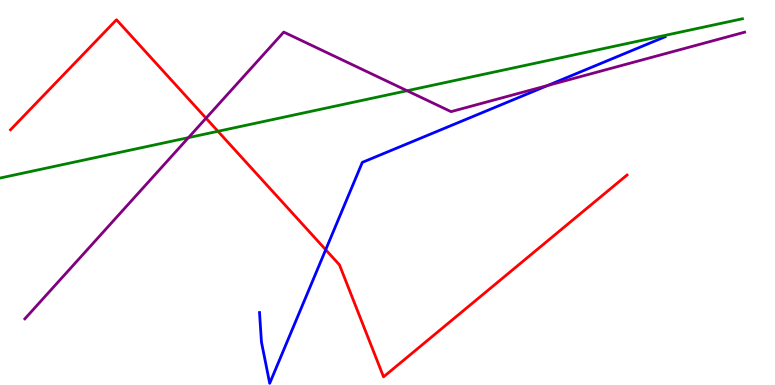[{'lines': ['blue', 'red'], 'intersections': [{'x': 4.2, 'y': 3.51}]}, {'lines': ['green', 'red'], 'intersections': [{'x': 2.81, 'y': 6.59}]}, {'lines': ['purple', 'red'], 'intersections': [{'x': 2.66, 'y': 6.93}]}, {'lines': ['blue', 'green'], 'intersections': []}, {'lines': ['blue', 'purple'], 'intersections': [{'x': 7.07, 'y': 7.78}]}, {'lines': ['green', 'purple'], 'intersections': [{'x': 2.43, 'y': 6.43}, {'x': 5.25, 'y': 7.64}]}]